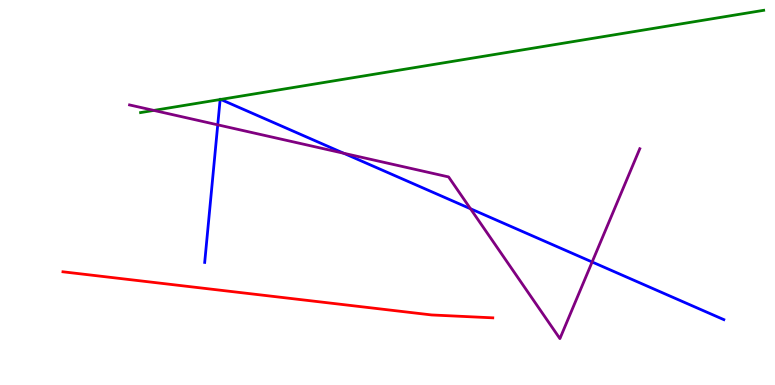[{'lines': ['blue', 'red'], 'intersections': []}, {'lines': ['green', 'red'], 'intersections': []}, {'lines': ['purple', 'red'], 'intersections': []}, {'lines': ['blue', 'green'], 'intersections': [{'x': 2.84, 'y': 7.41}, {'x': 2.85, 'y': 7.42}]}, {'lines': ['blue', 'purple'], 'intersections': [{'x': 2.81, 'y': 6.76}, {'x': 4.44, 'y': 6.02}, {'x': 6.07, 'y': 4.58}, {'x': 7.64, 'y': 3.2}]}, {'lines': ['green', 'purple'], 'intersections': [{'x': 1.98, 'y': 7.13}]}]